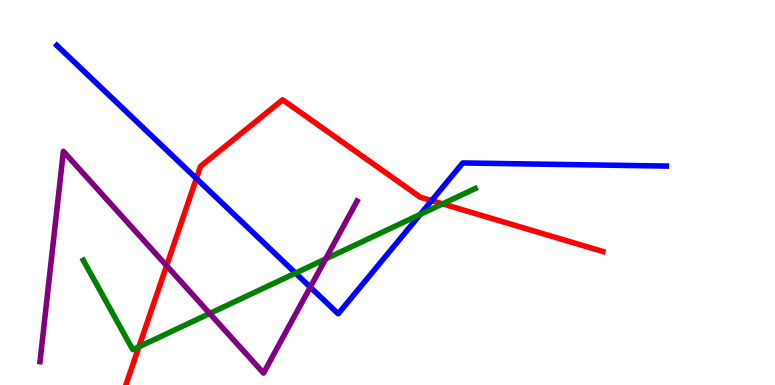[{'lines': ['blue', 'red'], 'intersections': [{'x': 2.53, 'y': 5.36}, {'x': 5.57, 'y': 4.79}]}, {'lines': ['green', 'red'], 'intersections': [{'x': 1.79, 'y': 0.992}, {'x': 5.71, 'y': 4.7}]}, {'lines': ['purple', 'red'], 'intersections': [{'x': 2.15, 'y': 3.1}]}, {'lines': ['blue', 'green'], 'intersections': [{'x': 3.81, 'y': 2.91}, {'x': 5.42, 'y': 4.43}]}, {'lines': ['blue', 'purple'], 'intersections': [{'x': 4.0, 'y': 2.54}]}, {'lines': ['green', 'purple'], 'intersections': [{'x': 2.71, 'y': 1.86}, {'x': 4.2, 'y': 3.27}]}]